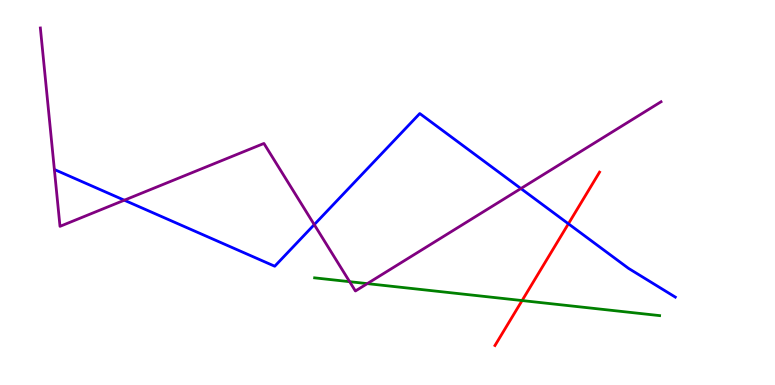[{'lines': ['blue', 'red'], 'intersections': [{'x': 7.33, 'y': 4.19}]}, {'lines': ['green', 'red'], 'intersections': [{'x': 6.74, 'y': 2.19}]}, {'lines': ['purple', 'red'], 'intersections': []}, {'lines': ['blue', 'green'], 'intersections': []}, {'lines': ['blue', 'purple'], 'intersections': [{'x': 1.6, 'y': 4.8}, {'x': 4.05, 'y': 4.17}, {'x': 6.72, 'y': 5.1}]}, {'lines': ['green', 'purple'], 'intersections': [{'x': 4.51, 'y': 2.68}, {'x': 4.74, 'y': 2.63}]}]